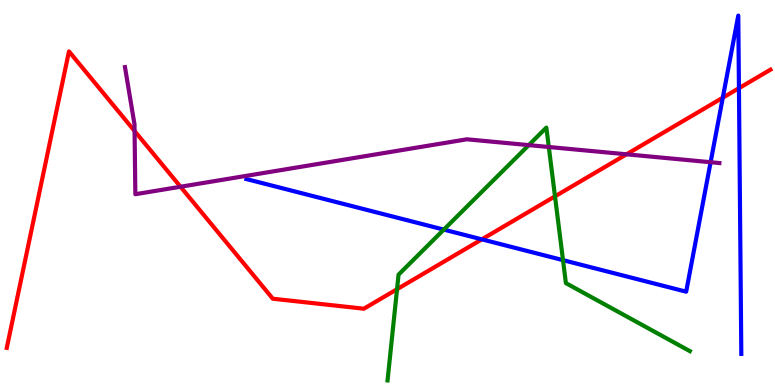[{'lines': ['blue', 'red'], 'intersections': [{'x': 6.22, 'y': 3.78}, {'x': 9.33, 'y': 7.46}, {'x': 9.53, 'y': 7.71}]}, {'lines': ['green', 'red'], 'intersections': [{'x': 5.12, 'y': 2.49}, {'x': 7.16, 'y': 4.9}]}, {'lines': ['purple', 'red'], 'intersections': [{'x': 1.74, 'y': 6.6}, {'x': 2.33, 'y': 5.15}, {'x': 8.08, 'y': 5.99}]}, {'lines': ['blue', 'green'], 'intersections': [{'x': 5.73, 'y': 4.04}, {'x': 7.26, 'y': 3.24}]}, {'lines': ['blue', 'purple'], 'intersections': [{'x': 9.17, 'y': 5.79}]}, {'lines': ['green', 'purple'], 'intersections': [{'x': 6.82, 'y': 6.23}, {'x': 7.08, 'y': 6.18}]}]